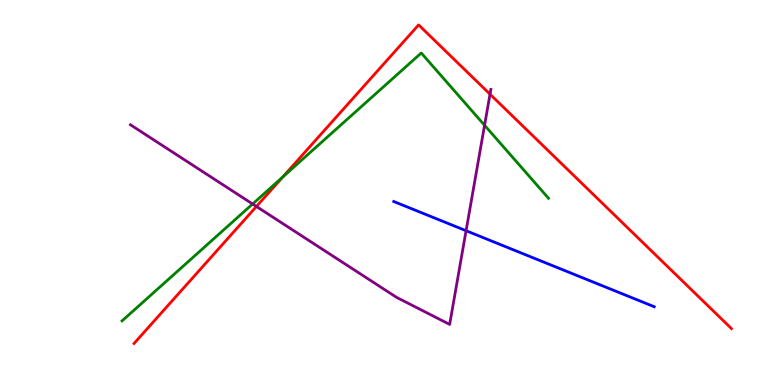[{'lines': ['blue', 'red'], 'intersections': []}, {'lines': ['green', 'red'], 'intersections': [{'x': 3.65, 'y': 5.4}]}, {'lines': ['purple', 'red'], 'intersections': [{'x': 3.31, 'y': 4.64}, {'x': 6.32, 'y': 7.55}]}, {'lines': ['blue', 'green'], 'intersections': []}, {'lines': ['blue', 'purple'], 'intersections': [{'x': 6.01, 'y': 4.01}]}, {'lines': ['green', 'purple'], 'intersections': [{'x': 3.26, 'y': 4.7}, {'x': 6.25, 'y': 6.75}]}]